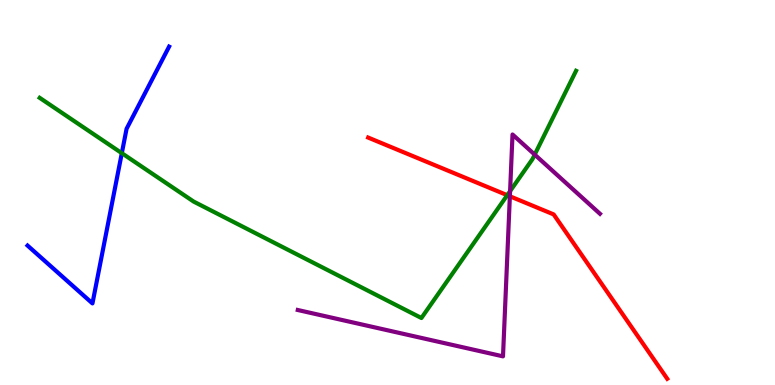[{'lines': ['blue', 'red'], 'intersections': []}, {'lines': ['green', 'red'], 'intersections': [{'x': 6.55, 'y': 4.93}]}, {'lines': ['purple', 'red'], 'intersections': [{'x': 6.58, 'y': 4.9}]}, {'lines': ['blue', 'green'], 'intersections': [{'x': 1.57, 'y': 6.02}]}, {'lines': ['blue', 'purple'], 'intersections': []}, {'lines': ['green', 'purple'], 'intersections': [{'x': 6.58, 'y': 5.04}, {'x': 6.9, 'y': 5.98}]}]